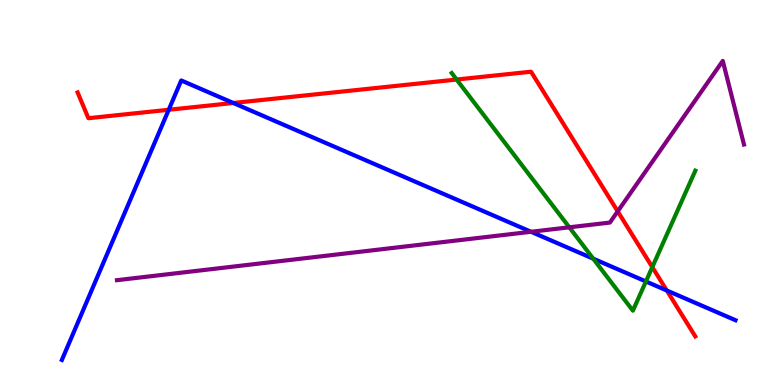[{'lines': ['blue', 'red'], 'intersections': [{'x': 2.18, 'y': 7.15}, {'x': 3.01, 'y': 7.33}, {'x': 8.6, 'y': 2.45}]}, {'lines': ['green', 'red'], 'intersections': [{'x': 5.89, 'y': 7.93}, {'x': 8.42, 'y': 3.06}]}, {'lines': ['purple', 'red'], 'intersections': [{'x': 7.97, 'y': 4.51}]}, {'lines': ['blue', 'green'], 'intersections': [{'x': 7.65, 'y': 3.28}, {'x': 8.33, 'y': 2.69}]}, {'lines': ['blue', 'purple'], 'intersections': [{'x': 6.85, 'y': 3.98}]}, {'lines': ['green', 'purple'], 'intersections': [{'x': 7.35, 'y': 4.1}]}]